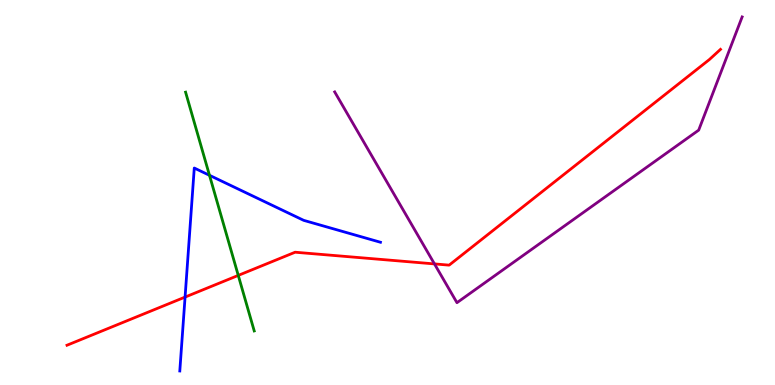[{'lines': ['blue', 'red'], 'intersections': [{'x': 2.39, 'y': 2.28}]}, {'lines': ['green', 'red'], 'intersections': [{'x': 3.07, 'y': 2.85}]}, {'lines': ['purple', 'red'], 'intersections': [{'x': 5.61, 'y': 3.15}]}, {'lines': ['blue', 'green'], 'intersections': [{'x': 2.7, 'y': 5.45}]}, {'lines': ['blue', 'purple'], 'intersections': []}, {'lines': ['green', 'purple'], 'intersections': []}]